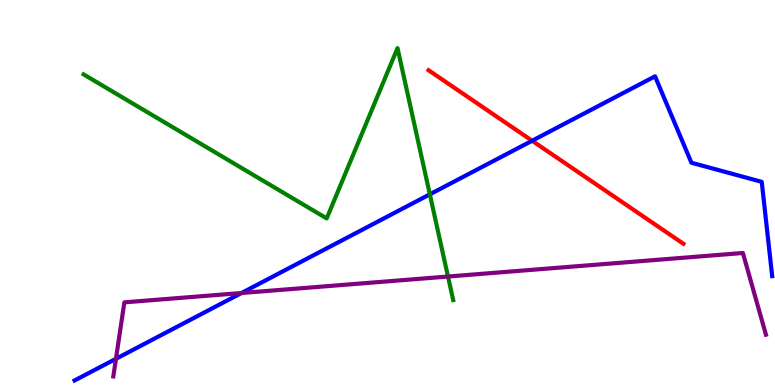[{'lines': ['blue', 'red'], 'intersections': [{'x': 6.87, 'y': 6.34}]}, {'lines': ['green', 'red'], 'intersections': []}, {'lines': ['purple', 'red'], 'intersections': []}, {'lines': ['blue', 'green'], 'intersections': [{'x': 5.55, 'y': 4.95}]}, {'lines': ['blue', 'purple'], 'intersections': [{'x': 1.5, 'y': 0.681}, {'x': 3.12, 'y': 2.39}]}, {'lines': ['green', 'purple'], 'intersections': [{'x': 5.78, 'y': 2.82}]}]